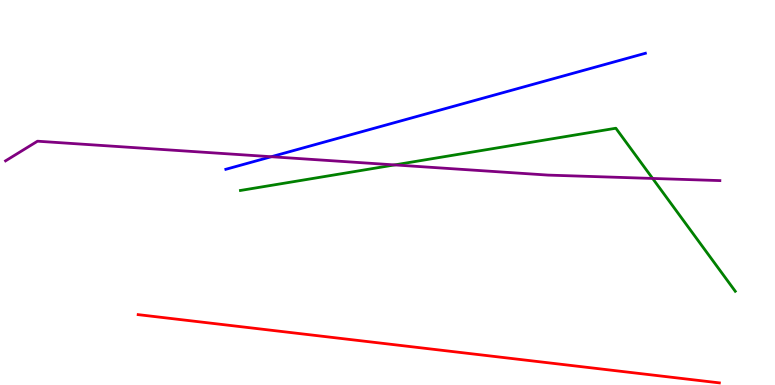[{'lines': ['blue', 'red'], 'intersections': []}, {'lines': ['green', 'red'], 'intersections': []}, {'lines': ['purple', 'red'], 'intersections': []}, {'lines': ['blue', 'green'], 'intersections': []}, {'lines': ['blue', 'purple'], 'intersections': [{'x': 3.5, 'y': 5.93}]}, {'lines': ['green', 'purple'], 'intersections': [{'x': 5.09, 'y': 5.72}, {'x': 8.42, 'y': 5.37}]}]